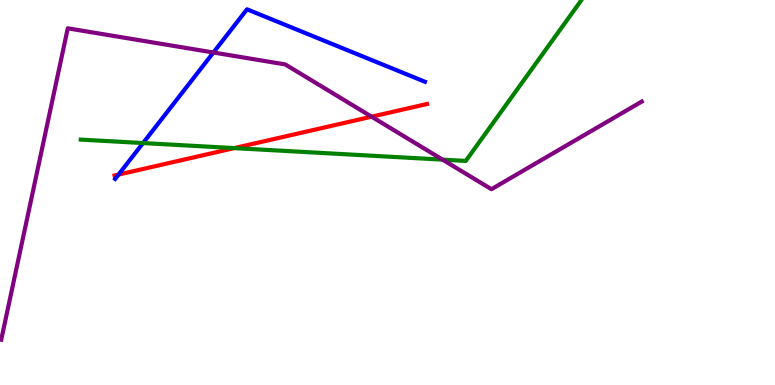[{'lines': ['blue', 'red'], 'intersections': [{'x': 1.53, 'y': 5.47}]}, {'lines': ['green', 'red'], 'intersections': [{'x': 3.02, 'y': 6.15}]}, {'lines': ['purple', 'red'], 'intersections': [{'x': 4.79, 'y': 6.97}]}, {'lines': ['blue', 'green'], 'intersections': [{'x': 1.85, 'y': 6.28}]}, {'lines': ['blue', 'purple'], 'intersections': [{'x': 2.75, 'y': 8.64}]}, {'lines': ['green', 'purple'], 'intersections': [{'x': 5.71, 'y': 5.85}]}]